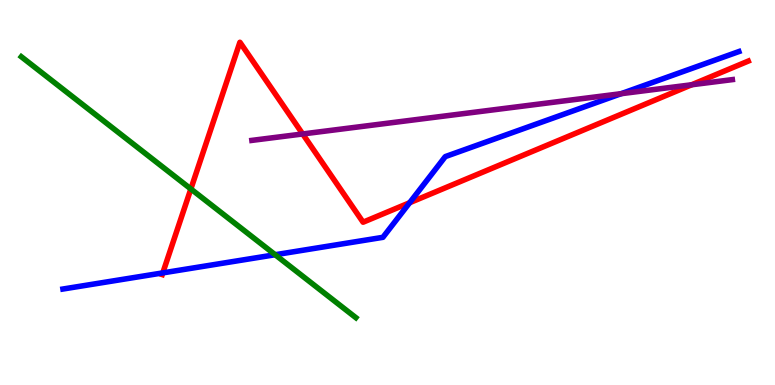[{'lines': ['blue', 'red'], 'intersections': [{'x': 2.1, 'y': 2.91}, {'x': 5.29, 'y': 4.73}]}, {'lines': ['green', 'red'], 'intersections': [{'x': 2.46, 'y': 5.09}]}, {'lines': ['purple', 'red'], 'intersections': [{'x': 3.91, 'y': 6.52}, {'x': 8.92, 'y': 7.8}]}, {'lines': ['blue', 'green'], 'intersections': [{'x': 3.55, 'y': 3.38}]}, {'lines': ['blue', 'purple'], 'intersections': [{'x': 8.02, 'y': 7.57}]}, {'lines': ['green', 'purple'], 'intersections': []}]